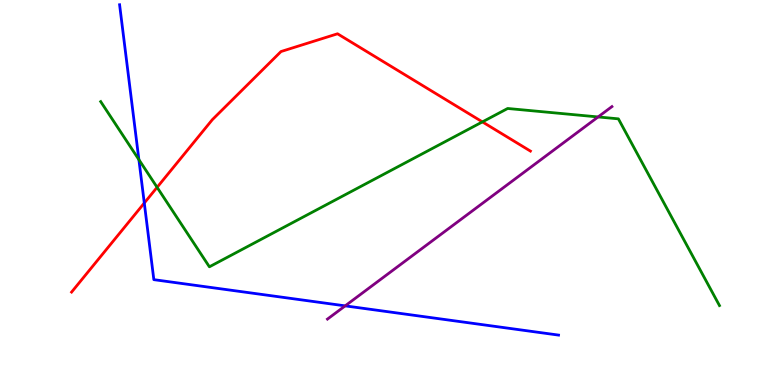[{'lines': ['blue', 'red'], 'intersections': [{'x': 1.86, 'y': 4.73}]}, {'lines': ['green', 'red'], 'intersections': [{'x': 2.03, 'y': 5.13}, {'x': 6.22, 'y': 6.83}]}, {'lines': ['purple', 'red'], 'intersections': []}, {'lines': ['blue', 'green'], 'intersections': [{'x': 1.79, 'y': 5.85}]}, {'lines': ['blue', 'purple'], 'intersections': [{'x': 4.45, 'y': 2.06}]}, {'lines': ['green', 'purple'], 'intersections': [{'x': 7.72, 'y': 6.96}]}]